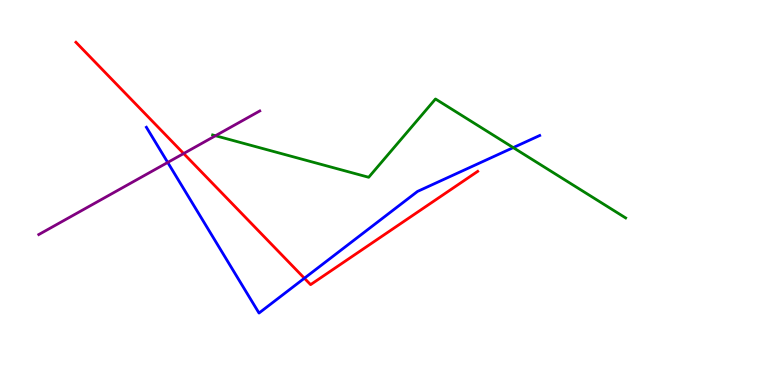[{'lines': ['blue', 'red'], 'intersections': [{'x': 3.93, 'y': 2.77}]}, {'lines': ['green', 'red'], 'intersections': []}, {'lines': ['purple', 'red'], 'intersections': [{'x': 2.37, 'y': 6.01}]}, {'lines': ['blue', 'green'], 'intersections': [{'x': 6.62, 'y': 6.17}]}, {'lines': ['blue', 'purple'], 'intersections': [{'x': 2.16, 'y': 5.78}]}, {'lines': ['green', 'purple'], 'intersections': [{'x': 2.78, 'y': 6.47}]}]